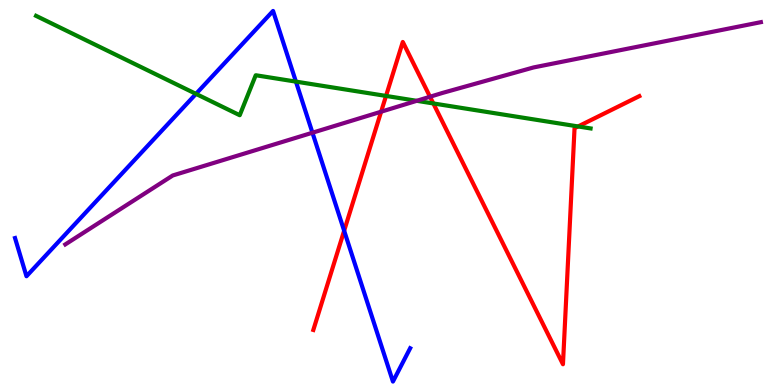[{'lines': ['blue', 'red'], 'intersections': [{'x': 4.44, 'y': 4.01}]}, {'lines': ['green', 'red'], 'intersections': [{'x': 4.98, 'y': 7.51}, {'x': 5.59, 'y': 7.31}, {'x': 7.46, 'y': 6.72}]}, {'lines': ['purple', 'red'], 'intersections': [{'x': 4.92, 'y': 7.1}, {'x': 5.55, 'y': 7.49}]}, {'lines': ['blue', 'green'], 'intersections': [{'x': 2.53, 'y': 7.56}, {'x': 3.82, 'y': 7.88}]}, {'lines': ['blue', 'purple'], 'intersections': [{'x': 4.03, 'y': 6.55}]}, {'lines': ['green', 'purple'], 'intersections': [{'x': 5.38, 'y': 7.38}]}]